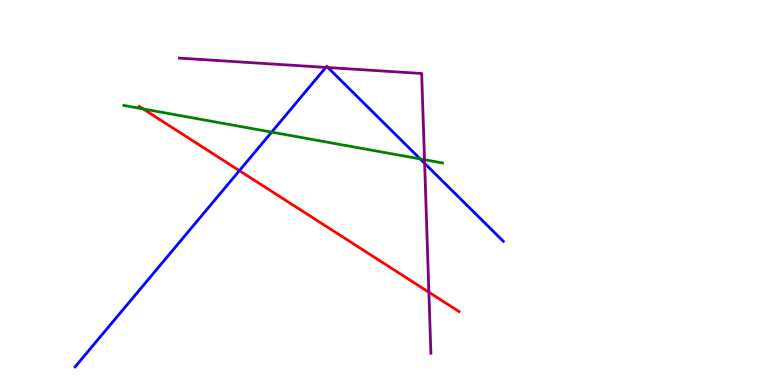[{'lines': ['blue', 'red'], 'intersections': [{'x': 3.09, 'y': 5.57}]}, {'lines': ['green', 'red'], 'intersections': [{'x': 1.85, 'y': 7.17}]}, {'lines': ['purple', 'red'], 'intersections': [{'x': 5.53, 'y': 2.41}]}, {'lines': ['blue', 'green'], 'intersections': [{'x': 3.51, 'y': 6.57}, {'x': 5.42, 'y': 5.87}]}, {'lines': ['blue', 'purple'], 'intersections': [{'x': 4.2, 'y': 8.25}, {'x': 4.23, 'y': 8.25}, {'x': 5.48, 'y': 5.76}]}, {'lines': ['green', 'purple'], 'intersections': [{'x': 5.48, 'y': 5.85}]}]